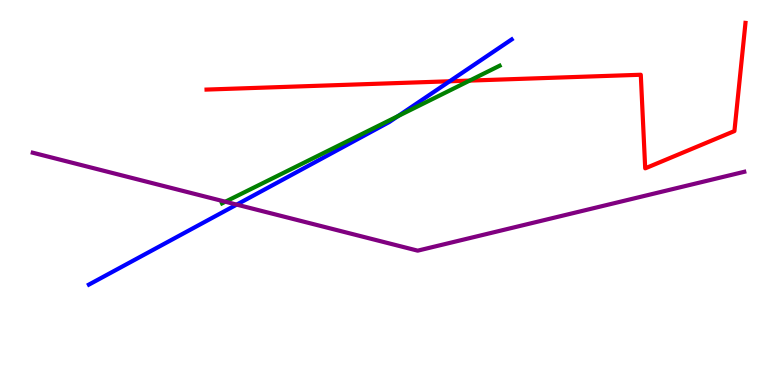[{'lines': ['blue', 'red'], 'intersections': [{'x': 5.8, 'y': 7.89}]}, {'lines': ['green', 'red'], 'intersections': [{'x': 6.06, 'y': 7.91}]}, {'lines': ['purple', 'red'], 'intersections': []}, {'lines': ['blue', 'green'], 'intersections': [{'x': 5.14, 'y': 6.98}]}, {'lines': ['blue', 'purple'], 'intersections': [{'x': 3.05, 'y': 4.69}]}, {'lines': ['green', 'purple'], 'intersections': [{'x': 2.91, 'y': 4.76}]}]